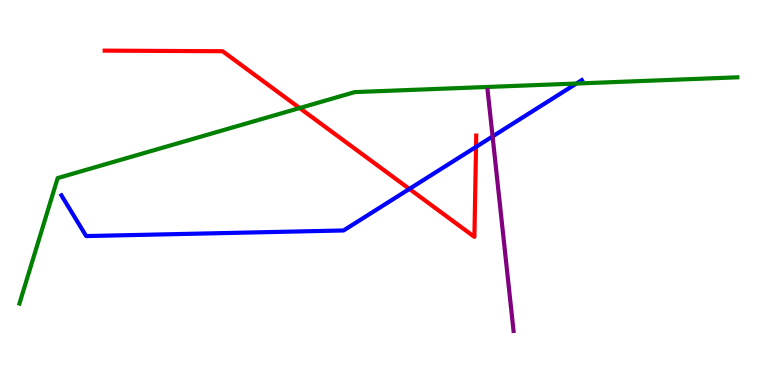[{'lines': ['blue', 'red'], 'intersections': [{'x': 5.28, 'y': 5.09}, {'x': 6.14, 'y': 6.19}]}, {'lines': ['green', 'red'], 'intersections': [{'x': 3.87, 'y': 7.19}]}, {'lines': ['purple', 'red'], 'intersections': []}, {'lines': ['blue', 'green'], 'intersections': [{'x': 7.44, 'y': 7.83}]}, {'lines': ['blue', 'purple'], 'intersections': [{'x': 6.36, 'y': 6.46}]}, {'lines': ['green', 'purple'], 'intersections': []}]